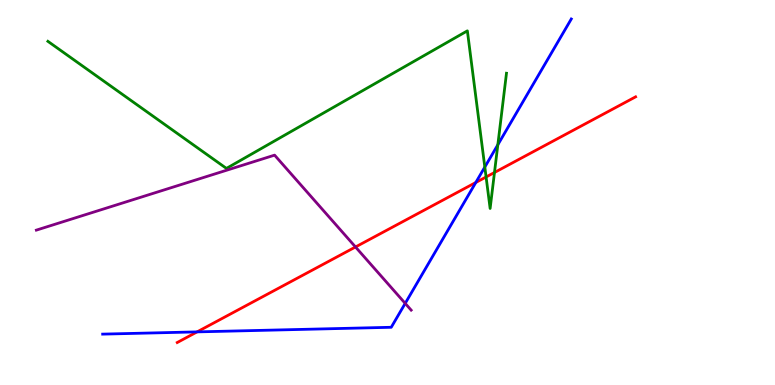[{'lines': ['blue', 'red'], 'intersections': [{'x': 2.54, 'y': 1.38}, {'x': 6.14, 'y': 5.26}]}, {'lines': ['green', 'red'], 'intersections': [{'x': 6.27, 'y': 5.4}, {'x': 6.38, 'y': 5.52}]}, {'lines': ['purple', 'red'], 'intersections': [{'x': 4.59, 'y': 3.59}]}, {'lines': ['blue', 'green'], 'intersections': [{'x': 6.26, 'y': 5.66}, {'x': 6.42, 'y': 6.24}]}, {'lines': ['blue', 'purple'], 'intersections': [{'x': 5.23, 'y': 2.12}]}, {'lines': ['green', 'purple'], 'intersections': []}]